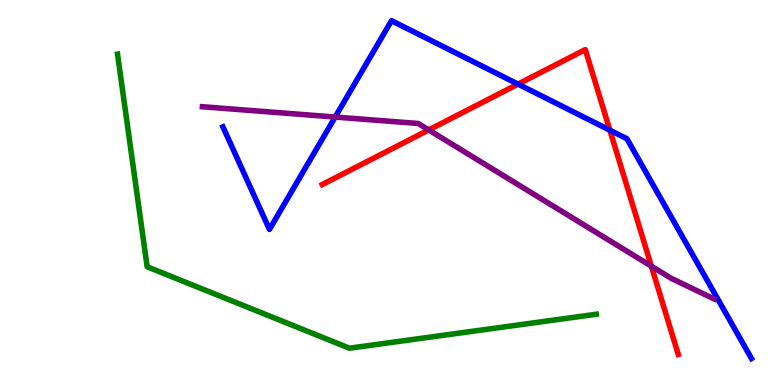[{'lines': ['blue', 'red'], 'intersections': [{'x': 6.68, 'y': 7.81}, {'x': 7.87, 'y': 6.62}]}, {'lines': ['green', 'red'], 'intersections': []}, {'lines': ['purple', 'red'], 'intersections': [{'x': 5.53, 'y': 6.63}, {'x': 8.4, 'y': 3.09}]}, {'lines': ['blue', 'green'], 'intersections': []}, {'lines': ['blue', 'purple'], 'intersections': [{'x': 4.32, 'y': 6.96}]}, {'lines': ['green', 'purple'], 'intersections': []}]